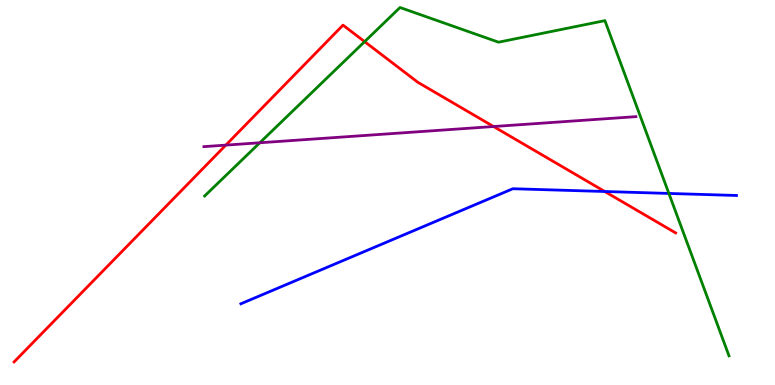[{'lines': ['blue', 'red'], 'intersections': [{'x': 7.8, 'y': 5.03}]}, {'lines': ['green', 'red'], 'intersections': [{'x': 4.7, 'y': 8.92}]}, {'lines': ['purple', 'red'], 'intersections': [{'x': 2.91, 'y': 6.23}, {'x': 6.37, 'y': 6.71}]}, {'lines': ['blue', 'green'], 'intersections': [{'x': 8.63, 'y': 4.98}]}, {'lines': ['blue', 'purple'], 'intersections': []}, {'lines': ['green', 'purple'], 'intersections': [{'x': 3.35, 'y': 6.29}]}]